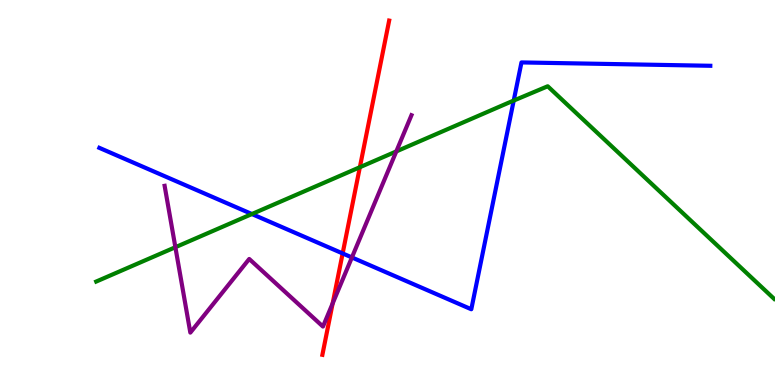[{'lines': ['blue', 'red'], 'intersections': [{'x': 4.42, 'y': 3.42}]}, {'lines': ['green', 'red'], 'intersections': [{'x': 4.64, 'y': 5.66}]}, {'lines': ['purple', 'red'], 'intersections': [{'x': 4.29, 'y': 2.12}]}, {'lines': ['blue', 'green'], 'intersections': [{'x': 3.25, 'y': 4.44}, {'x': 6.63, 'y': 7.39}]}, {'lines': ['blue', 'purple'], 'intersections': [{'x': 4.54, 'y': 3.31}]}, {'lines': ['green', 'purple'], 'intersections': [{'x': 2.26, 'y': 3.58}, {'x': 5.11, 'y': 6.07}]}]